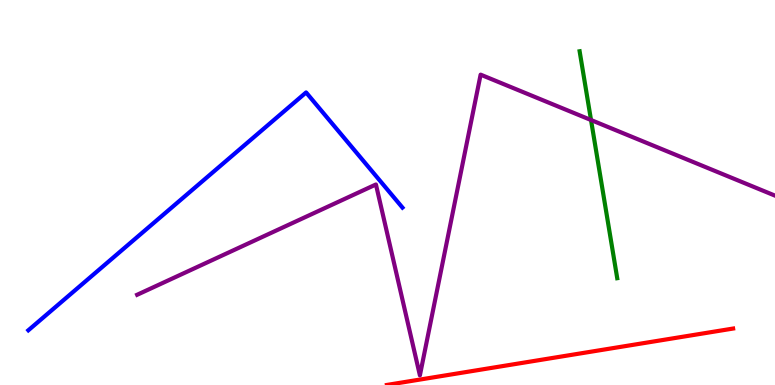[{'lines': ['blue', 'red'], 'intersections': []}, {'lines': ['green', 'red'], 'intersections': []}, {'lines': ['purple', 'red'], 'intersections': []}, {'lines': ['blue', 'green'], 'intersections': []}, {'lines': ['blue', 'purple'], 'intersections': []}, {'lines': ['green', 'purple'], 'intersections': [{'x': 7.63, 'y': 6.88}]}]